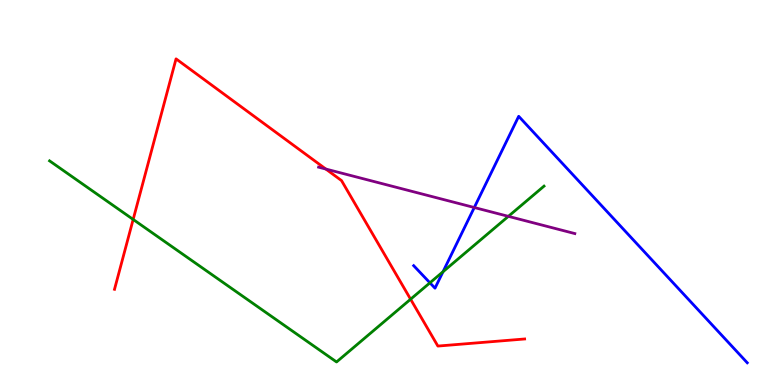[{'lines': ['blue', 'red'], 'intersections': []}, {'lines': ['green', 'red'], 'intersections': [{'x': 1.72, 'y': 4.3}, {'x': 5.3, 'y': 2.23}]}, {'lines': ['purple', 'red'], 'intersections': [{'x': 4.2, 'y': 5.61}]}, {'lines': ['blue', 'green'], 'intersections': [{'x': 5.55, 'y': 2.65}, {'x': 5.72, 'y': 2.94}]}, {'lines': ['blue', 'purple'], 'intersections': [{'x': 6.12, 'y': 4.61}]}, {'lines': ['green', 'purple'], 'intersections': [{'x': 6.56, 'y': 4.38}]}]